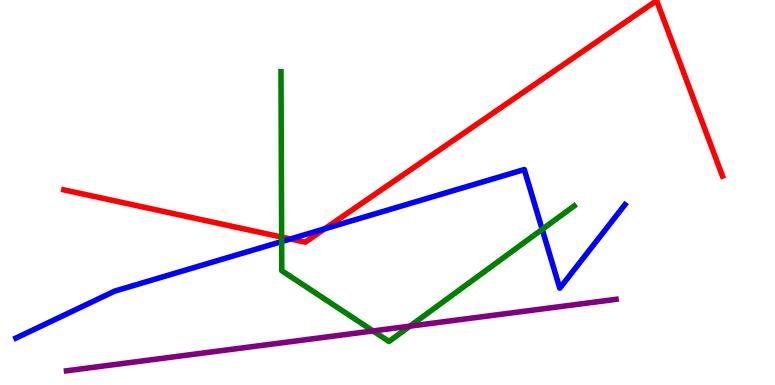[{'lines': ['blue', 'red'], 'intersections': [{'x': 3.75, 'y': 3.79}, {'x': 4.19, 'y': 4.06}]}, {'lines': ['green', 'red'], 'intersections': [{'x': 3.63, 'y': 3.84}]}, {'lines': ['purple', 'red'], 'intersections': []}, {'lines': ['blue', 'green'], 'intersections': [{'x': 3.63, 'y': 3.73}, {'x': 7.0, 'y': 4.04}]}, {'lines': ['blue', 'purple'], 'intersections': []}, {'lines': ['green', 'purple'], 'intersections': [{'x': 4.81, 'y': 1.4}, {'x': 5.29, 'y': 1.53}]}]